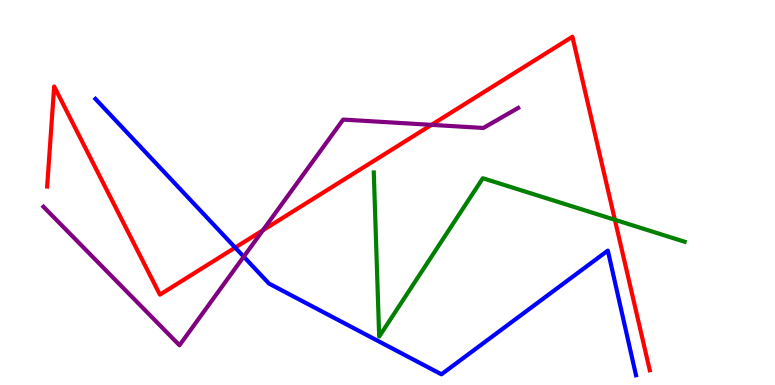[{'lines': ['blue', 'red'], 'intersections': [{'x': 3.03, 'y': 3.57}]}, {'lines': ['green', 'red'], 'intersections': [{'x': 7.93, 'y': 4.29}]}, {'lines': ['purple', 'red'], 'intersections': [{'x': 3.39, 'y': 4.02}, {'x': 5.57, 'y': 6.76}]}, {'lines': ['blue', 'green'], 'intersections': []}, {'lines': ['blue', 'purple'], 'intersections': [{'x': 3.14, 'y': 3.33}]}, {'lines': ['green', 'purple'], 'intersections': []}]